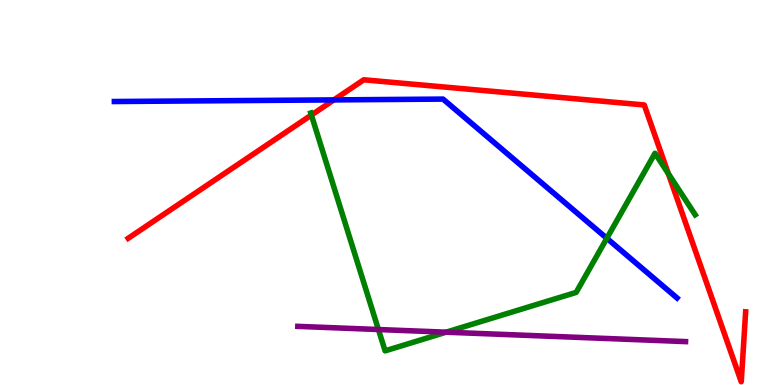[{'lines': ['blue', 'red'], 'intersections': [{'x': 4.31, 'y': 7.41}]}, {'lines': ['green', 'red'], 'intersections': [{'x': 4.02, 'y': 7.01}, {'x': 8.62, 'y': 5.49}]}, {'lines': ['purple', 'red'], 'intersections': []}, {'lines': ['blue', 'green'], 'intersections': [{'x': 7.83, 'y': 3.81}]}, {'lines': ['blue', 'purple'], 'intersections': []}, {'lines': ['green', 'purple'], 'intersections': [{'x': 4.88, 'y': 1.44}, {'x': 5.76, 'y': 1.37}]}]